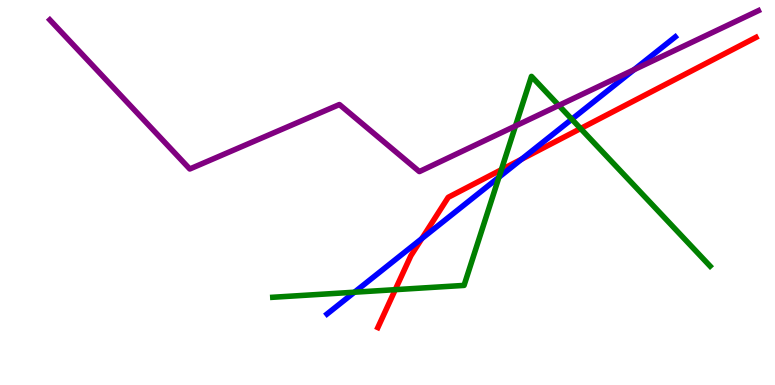[{'lines': ['blue', 'red'], 'intersections': [{'x': 5.44, 'y': 3.8}, {'x': 6.73, 'y': 5.86}]}, {'lines': ['green', 'red'], 'intersections': [{'x': 5.1, 'y': 2.48}, {'x': 6.47, 'y': 5.59}, {'x': 7.49, 'y': 6.66}]}, {'lines': ['purple', 'red'], 'intersections': []}, {'lines': ['blue', 'green'], 'intersections': [{'x': 4.57, 'y': 2.41}, {'x': 6.44, 'y': 5.4}, {'x': 7.38, 'y': 6.9}]}, {'lines': ['blue', 'purple'], 'intersections': [{'x': 8.18, 'y': 8.19}]}, {'lines': ['green', 'purple'], 'intersections': [{'x': 6.65, 'y': 6.73}, {'x': 7.21, 'y': 7.26}]}]